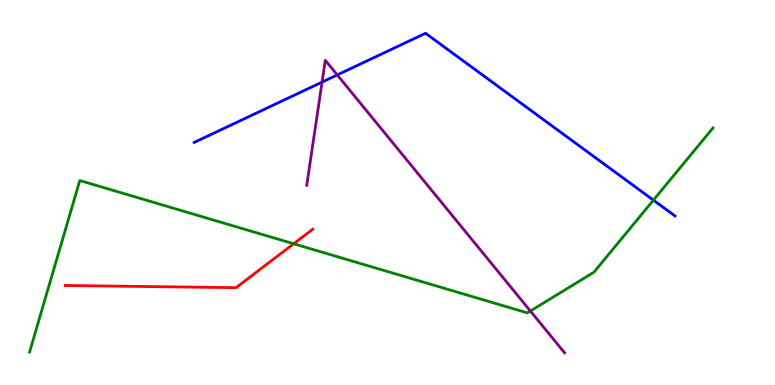[{'lines': ['blue', 'red'], 'intersections': []}, {'lines': ['green', 'red'], 'intersections': [{'x': 3.79, 'y': 3.67}]}, {'lines': ['purple', 'red'], 'intersections': []}, {'lines': ['blue', 'green'], 'intersections': [{'x': 8.43, 'y': 4.8}]}, {'lines': ['blue', 'purple'], 'intersections': [{'x': 4.16, 'y': 7.87}, {'x': 4.35, 'y': 8.05}]}, {'lines': ['green', 'purple'], 'intersections': [{'x': 6.84, 'y': 1.92}]}]